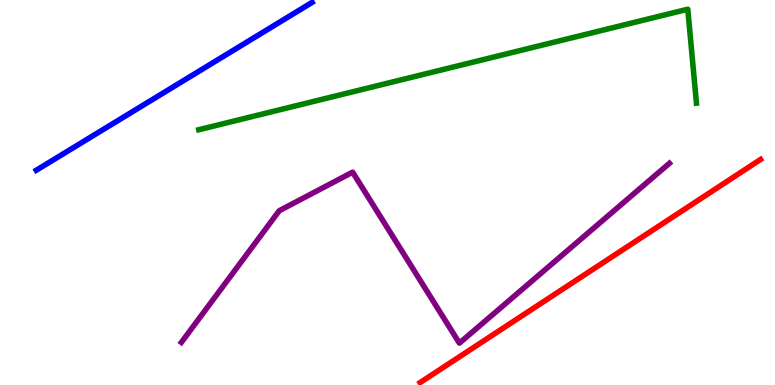[{'lines': ['blue', 'red'], 'intersections': []}, {'lines': ['green', 'red'], 'intersections': []}, {'lines': ['purple', 'red'], 'intersections': []}, {'lines': ['blue', 'green'], 'intersections': []}, {'lines': ['blue', 'purple'], 'intersections': []}, {'lines': ['green', 'purple'], 'intersections': []}]